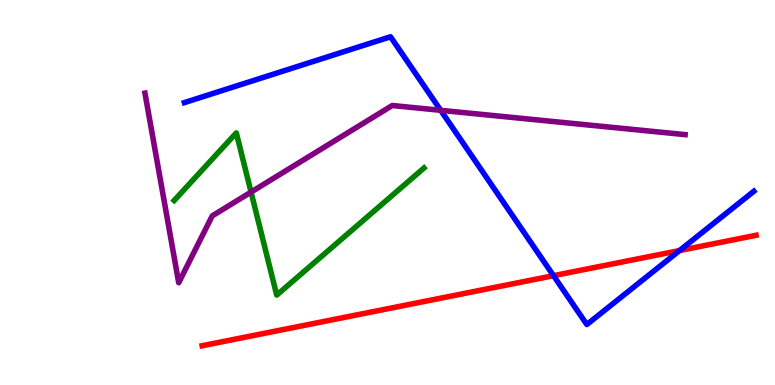[{'lines': ['blue', 'red'], 'intersections': [{'x': 7.14, 'y': 2.84}, {'x': 8.77, 'y': 3.49}]}, {'lines': ['green', 'red'], 'intersections': []}, {'lines': ['purple', 'red'], 'intersections': []}, {'lines': ['blue', 'green'], 'intersections': []}, {'lines': ['blue', 'purple'], 'intersections': [{'x': 5.69, 'y': 7.13}]}, {'lines': ['green', 'purple'], 'intersections': [{'x': 3.24, 'y': 5.01}]}]